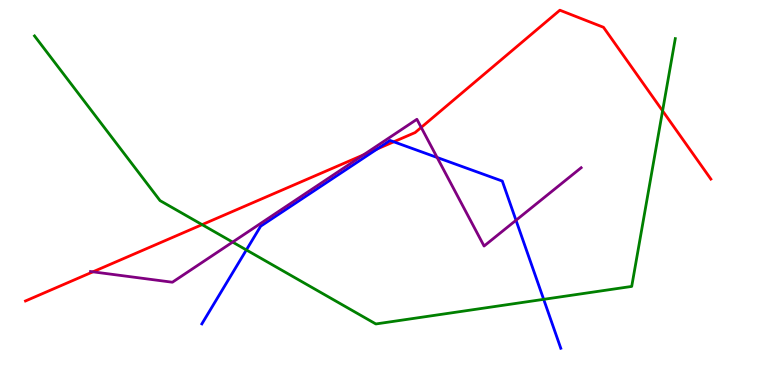[{'lines': ['blue', 'red'], 'intersections': [{'x': 4.87, 'y': 6.13}, {'x': 5.08, 'y': 6.32}]}, {'lines': ['green', 'red'], 'intersections': [{'x': 2.61, 'y': 4.17}, {'x': 8.55, 'y': 7.12}]}, {'lines': ['purple', 'red'], 'intersections': [{'x': 1.2, 'y': 2.94}, {'x': 4.69, 'y': 5.98}, {'x': 5.43, 'y': 6.69}]}, {'lines': ['blue', 'green'], 'intersections': [{'x': 3.18, 'y': 3.51}, {'x': 7.02, 'y': 2.22}]}, {'lines': ['blue', 'purple'], 'intersections': [{'x': 5.64, 'y': 5.91}, {'x': 6.66, 'y': 4.28}]}, {'lines': ['green', 'purple'], 'intersections': [{'x': 3.0, 'y': 3.71}]}]